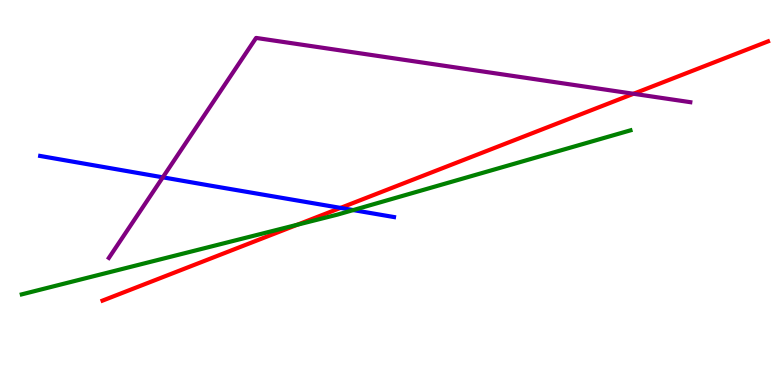[{'lines': ['blue', 'red'], 'intersections': [{'x': 4.39, 'y': 4.6}]}, {'lines': ['green', 'red'], 'intersections': [{'x': 3.84, 'y': 4.16}]}, {'lines': ['purple', 'red'], 'intersections': [{'x': 8.17, 'y': 7.56}]}, {'lines': ['blue', 'green'], 'intersections': [{'x': 4.56, 'y': 4.54}]}, {'lines': ['blue', 'purple'], 'intersections': [{'x': 2.1, 'y': 5.39}]}, {'lines': ['green', 'purple'], 'intersections': []}]